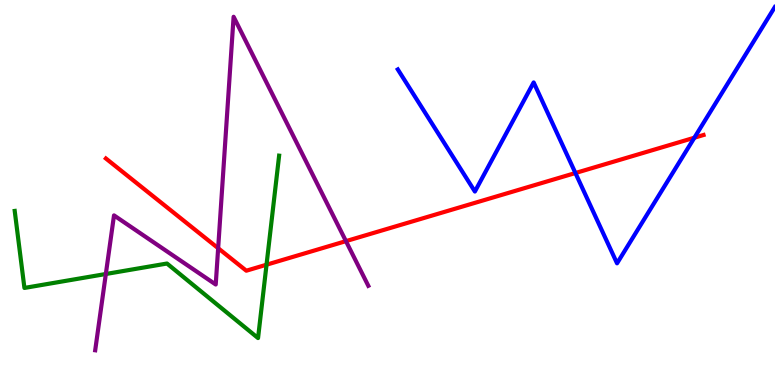[{'lines': ['blue', 'red'], 'intersections': [{'x': 7.42, 'y': 5.51}, {'x': 8.96, 'y': 6.42}]}, {'lines': ['green', 'red'], 'intersections': [{'x': 3.44, 'y': 3.12}]}, {'lines': ['purple', 'red'], 'intersections': [{'x': 2.81, 'y': 3.55}, {'x': 4.46, 'y': 3.74}]}, {'lines': ['blue', 'green'], 'intersections': []}, {'lines': ['blue', 'purple'], 'intersections': []}, {'lines': ['green', 'purple'], 'intersections': [{'x': 1.37, 'y': 2.88}]}]